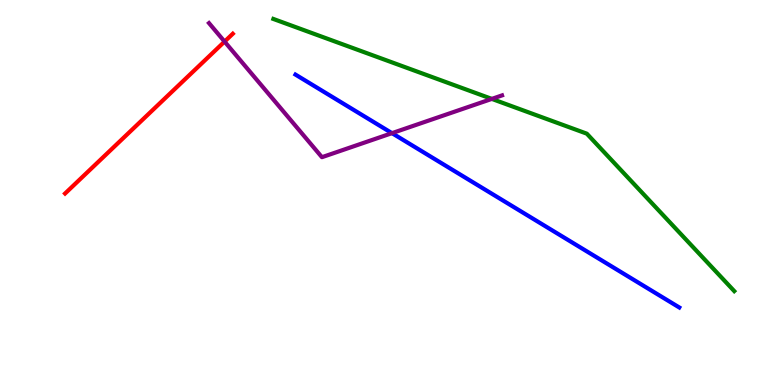[{'lines': ['blue', 'red'], 'intersections': []}, {'lines': ['green', 'red'], 'intersections': []}, {'lines': ['purple', 'red'], 'intersections': [{'x': 2.9, 'y': 8.92}]}, {'lines': ['blue', 'green'], 'intersections': []}, {'lines': ['blue', 'purple'], 'intersections': [{'x': 5.06, 'y': 6.54}]}, {'lines': ['green', 'purple'], 'intersections': [{'x': 6.35, 'y': 7.43}]}]